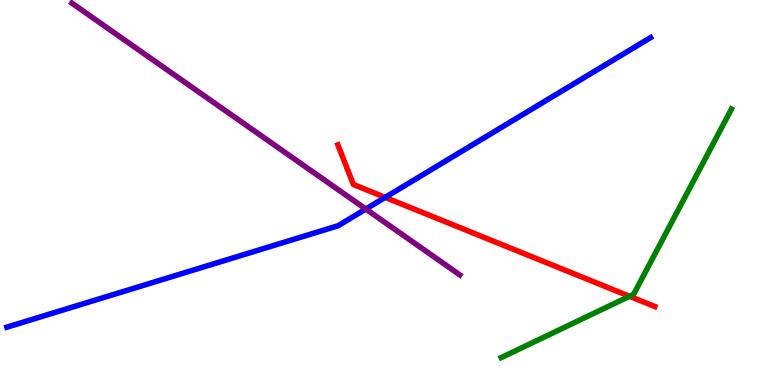[{'lines': ['blue', 'red'], 'intersections': [{'x': 4.97, 'y': 4.87}]}, {'lines': ['green', 'red'], 'intersections': [{'x': 8.12, 'y': 2.3}]}, {'lines': ['purple', 'red'], 'intersections': []}, {'lines': ['blue', 'green'], 'intersections': []}, {'lines': ['blue', 'purple'], 'intersections': [{'x': 4.72, 'y': 4.57}]}, {'lines': ['green', 'purple'], 'intersections': []}]